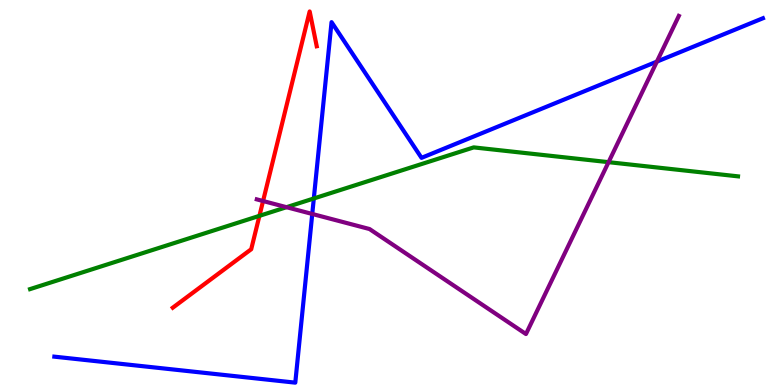[{'lines': ['blue', 'red'], 'intersections': []}, {'lines': ['green', 'red'], 'intersections': [{'x': 3.35, 'y': 4.39}]}, {'lines': ['purple', 'red'], 'intersections': [{'x': 3.39, 'y': 4.78}]}, {'lines': ['blue', 'green'], 'intersections': [{'x': 4.05, 'y': 4.84}]}, {'lines': ['blue', 'purple'], 'intersections': [{'x': 4.03, 'y': 4.44}, {'x': 8.48, 'y': 8.4}]}, {'lines': ['green', 'purple'], 'intersections': [{'x': 3.7, 'y': 4.62}, {'x': 7.85, 'y': 5.79}]}]